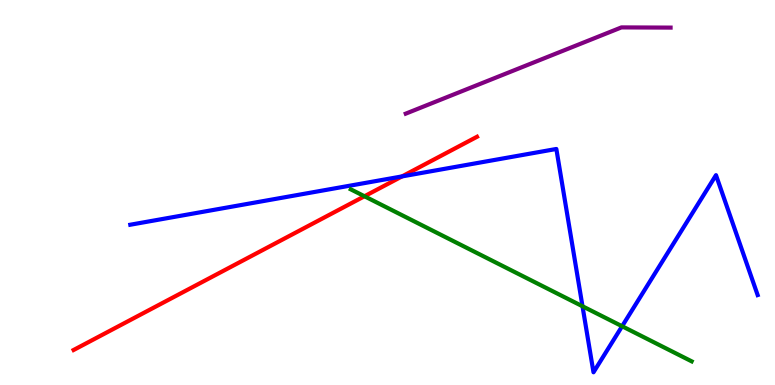[{'lines': ['blue', 'red'], 'intersections': [{'x': 5.19, 'y': 5.42}]}, {'lines': ['green', 'red'], 'intersections': [{'x': 4.7, 'y': 4.9}]}, {'lines': ['purple', 'red'], 'intersections': []}, {'lines': ['blue', 'green'], 'intersections': [{'x': 7.52, 'y': 2.05}, {'x': 8.03, 'y': 1.53}]}, {'lines': ['blue', 'purple'], 'intersections': []}, {'lines': ['green', 'purple'], 'intersections': []}]